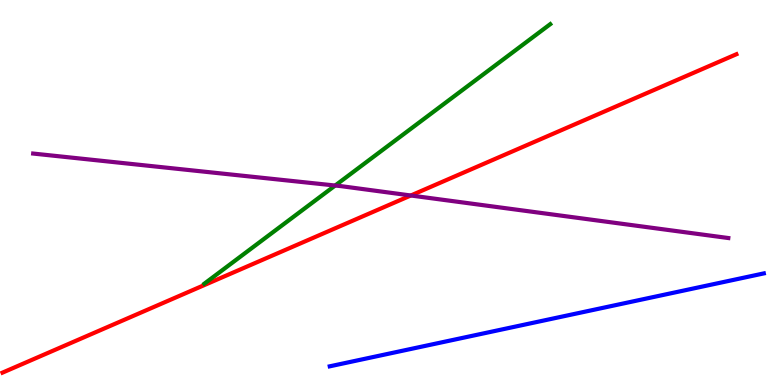[{'lines': ['blue', 'red'], 'intersections': []}, {'lines': ['green', 'red'], 'intersections': []}, {'lines': ['purple', 'red'], 'intersections': [{'x': 5.3, 'y': 4.92}]}, {'lines': ['blue', 'green'], 'intersections': []}, {'lines': ['blue', 'purple'], 'intersections': []}, {'lines': ['green', 'purple'], 'intersections': [{'x': 4.32, 'y': 5.18}]}]